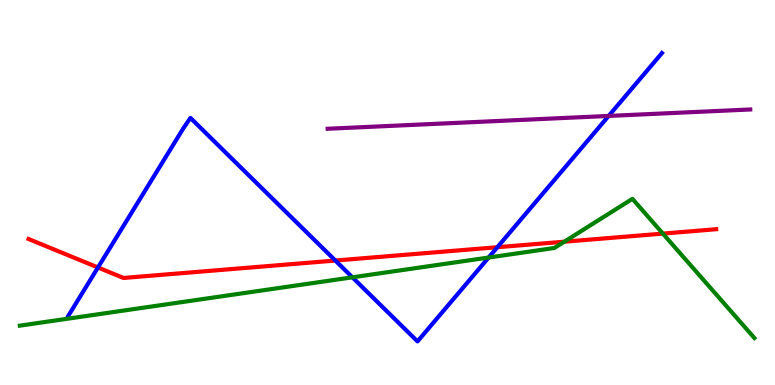[{'lines': ['blue', 'red'], 'intersections': [{'x': 1.26, 'y': 3.05}, {'x': 4.33, 'y': 3.23}, {'x': 6.42, 'y': 3.58}]}, {'lines': ['green', 'red'], 'intersections': [{'x': 7.28, 'y': 3.72}, {'x': 8.55, 'y': 3.93}]}, {'lines': ['purple', 'red'], 'intersections': []}, {'lines': ['blue', 'green'], 'intersections': [{'x': 4.55, 'y': 2.8}, {'x': 6.3, 'y': 3.31}]}, {'lines': ['blue', 'purple'], 'intersections': [{'x': 7.85, 'y': 6.99}]}, {'lines': ['green', 'purple'], 'intersections': []}]